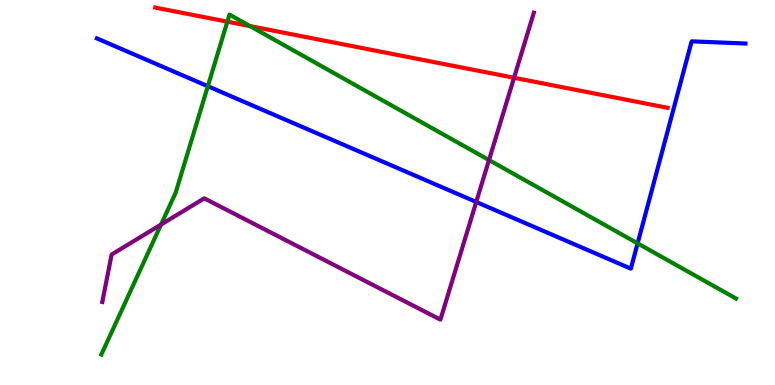[{'lines': ['blue', 'red'], 'intersections': []}, {'lines': ['green', 'red'], 'intersections': [{'x': 2.93, 'y': 9.44}, {'x': 3.23, 'y': 9.32}]}, {'lines': ['purple', 'red'], 'intersections': [{'x': 6.63, 'y': 7.98}]}, {'lines': ['blue', 'green'], 'intersections': [{'x': 2.68, 'y': 7.76}, {'x': 8.23, 'y': 3.68}]}, {'lines': ['blue', 'purple'], 'intersections': [{'x': 6.14, 'y': 4.75}]}, {'lines': ['green', 'purple'], 'intersections': [{'x': 2.08, 'y': 4.17}, {'x': 6.31, 'y': 5.84}]}]